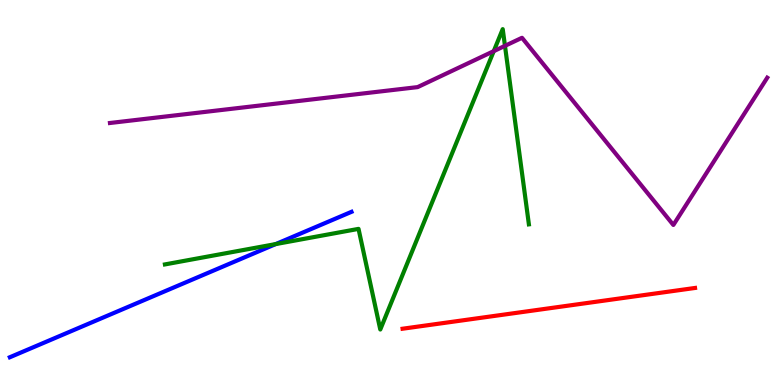[{'lines': ['blue', 'red'], 'intersections': []}, {'lines': ['green', 'red'], 'intersections': []}, {'lines': ['purple', 'red'], 'intersections': []}, {'lines': ['blue', 'green'], 'intersections': [{'x': 3.56, 'y': 3.66}]}, {'lines': ['blue', 'purple'], 'intersections': []}, {'lines': ['green', 'purple'], 'intersections': [{'x': 6.37, 'y': 8.67}, {'x': 6.52, 'y': 8.81}]}]